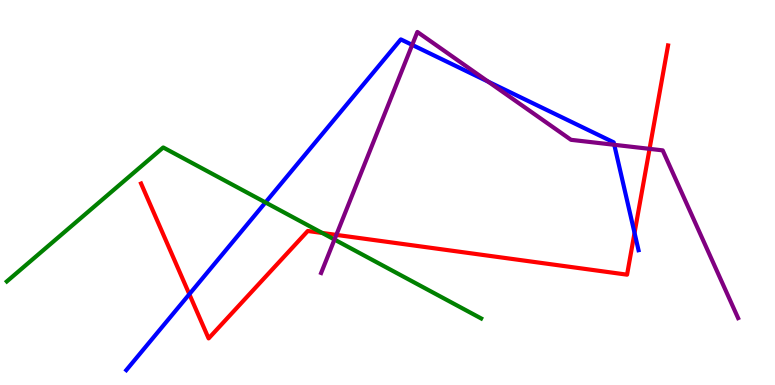[{'lines': ['blue', 'red'], 'intersections': [{'x': 2.44, 'y': 2.36}, {'x': 8.19, 'y': 3.95}]}, {'lines': ['green', 'red'], 'intersections': [{'x': 4.16, 'y': 3.95}]}, {'lines': ['purple', 'red'], 'intersections': [{'x': 4.34, 'y': 3.9}, {'x': 8.38, 'y': 6.13}]}, {'lines': ['blue', 'green'], 'intersections': [{'x': 3.43, 'y': 4.74}]}, {'lines': ['blue', 'purple'], 'intersections': [{'x': 5.32, 'y': 8.83}, {'x': 6.3, 'y': 7.88}, {'x': 7.93, 'y': 6.24}]}, {'lines': ['green', 'purple'], 'intersections': [{'x': 4.32, 'y': 3.78}]}]